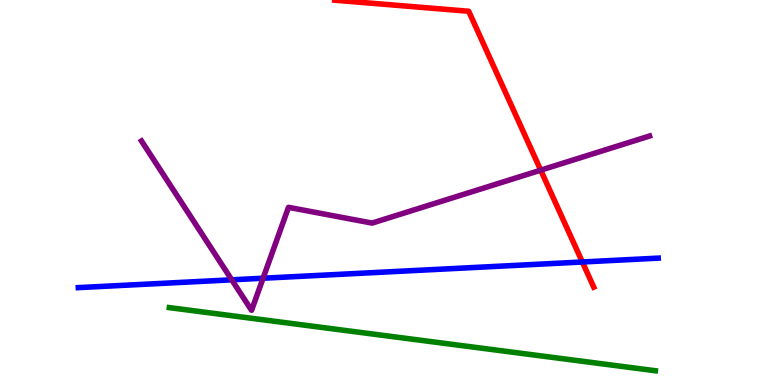[{'lines': ['blue', 'red'], 'intersections': [{'x': 7.51, 'y': 3.2}]}, {'lines': ['green', 'red'], 'intersections': []}, {'lines': ['purple', 'red'], 'intersections': [{'x': 6.98, 'y': 5.58}]}, {'lines': ['blue', 'green'], 'intersections': []}, {'lines': ['blue', 'purple'], 'intersections': [{'x': 2.99, 'y': 2.73}, {'x': 3.39, 'y': 2.77}]}, {'lines': ['green', 'purple'], 'intersections': []}]